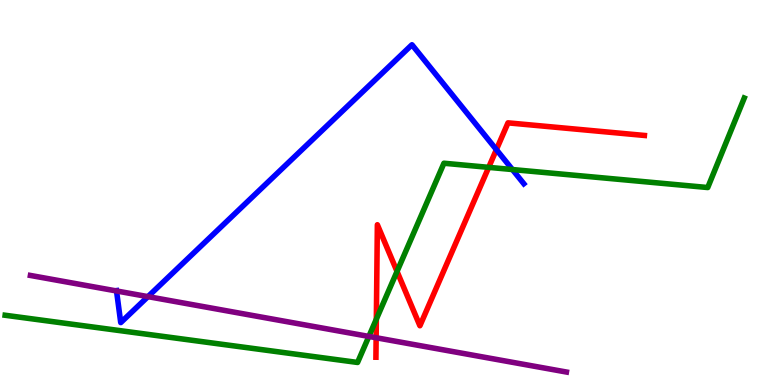[{'lines': ['blue', 'red'], 'intersections': [{'x': 6.4, 'y': 6.11}]}, {'lines': ['green', 'red'], 'intersections': [{'x': 4.86, 'y': 1.71}, {'x': 5.12, 'y': 2.95}, {'x': 6.31, 'y': 5.65}]}, {'lines': ['purple', 'red'], 'intersections': [{'x': 4.85, 'y': 1.23}]}, {'lines': ['blue', 'green'], 'intersections': [{'x': 6.61, 'y': 5.6}]}, {'lines': ['blue', 'purple'], 'intersections': [{'x': 1.5, 'y': 2.44}, {'x': 1.91, 'y': 2.3}]}, {'lines': ['green', 'purple'], 'intersections': [{'x': 4.76, 'y': 1.26}]}]